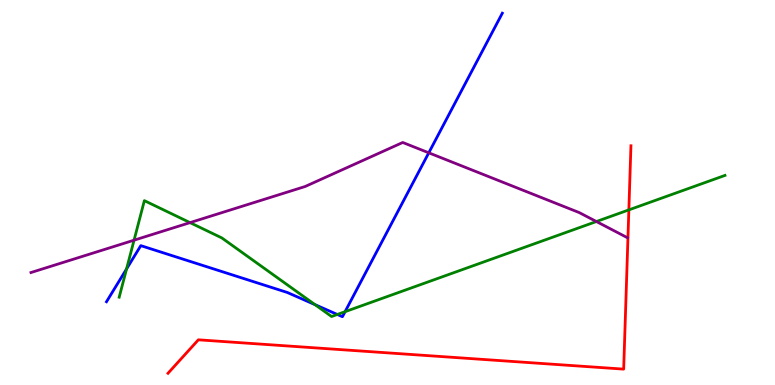[{'lines': ['blue', 'red'], 'intersections': []}, {'lines': ['green', 'red'], 'intersections': [{'x': 8.11, 'y': 4.55}]}, {'lines': ['purple', 'red'], 'intersections': []}, {'lines': ['blue', 'green'], 'intersections': [{'x': 1.63, 'y': 3.01}, {'x': 4.06, 'y': 2.09}, {'x': 4.35, 'y': 1.83}, {'x': 4.45, 'y': 1.9}]}, {'lines': ['blue', 'purple'], 'intersections': [{'x': 5.53, 'y': 6.03}]}, {'lines': ['green', 'purple'], 'intersections': [{'x': 1.73, 'y': 3.76}, {'x': 2.45, 'y': 4.22}, {'x': 7.7, 'y': 4.25}]}]